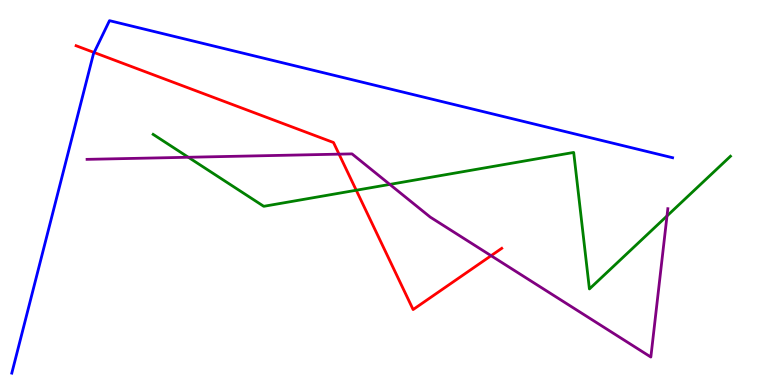[{'lines': ['blue', 'red'], 'intersections': [{'x': 1.21, 'y': 8.64}]}, {'lines': ['green', 'red'], 'intersections': [{'x': 4.6, 'y': 5.06}]}, {'lines': ['purple', 'red'], 'intersections': [{'x': 4.37, 'y': 6.0}, {'x': 6.34, 'y': 3.36}]}, {'lines': ['blue', 'green'], 'intersections': []}, {'lines': ['blue', 'purple'], 'intersections': []}, {'lines': ['green', 'purple'], 'intersections': [{'x': 2.43, 'y': 5.92}, {'x': 5.03, 'y': 5.21}, {'x': 8.61, 'y': 4.39}]}]